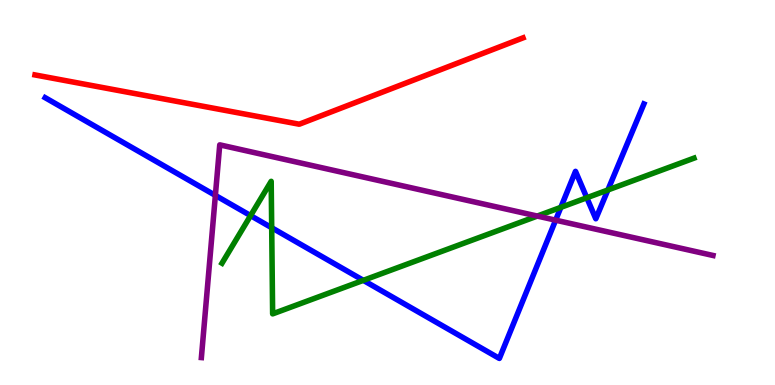[{'lines': ['blue', 'red'], 'intersections': []}, {'lines': ['green', 'red'], 'intersections': []}, {'lines': ['purple', 'red'], 'intersections': []}, {'lines': ['blue', 'green'], 'intersections': [{'x': 3.23, 'y': 4.4}, {'x': 3.51, 'y': 4.08}, {'x': 4.69, 'y': 2.72}, {'x': 7.24, 'y': 4.61}, {'x': 7.57, 'y': 4.86}, {'x': 7.84, 'y': 5.07}]}, {'lines': ['blue', 'purple'], 'intersections': [{'x': 2.78, 'y': 4.92}, {'x': 7.17, 'y': 4.28}]}, {'lines': ['green', 'purple'], 'intersections': [{'x': 6.93, 'y': 4.39}]}]